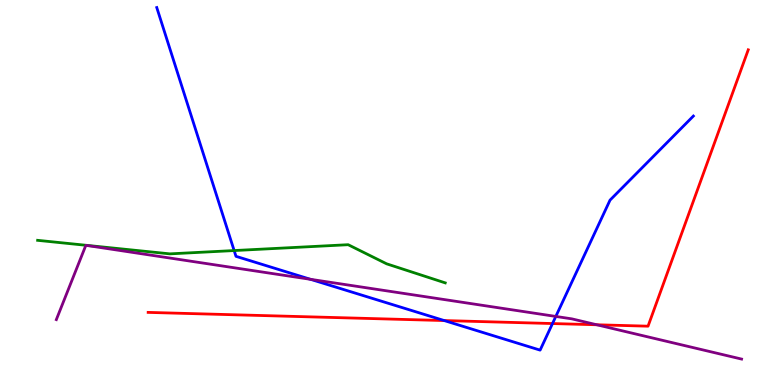[{'lines': ['blue', 'red'], 'intersections': [{'x': 5.73, 'y': 1.67}, {'x': 7.13, 'y': 1.6}]}, {'lines': ['green', 'red'], 'intersections': []}, {'lines': ['purple', 'red'], 'intersections': [{'x': 7.7, 'y': 1.56}]}, {'lines': ['blue', 'green'], 'intersections': [{'x': 3.02, 'y': 3.49}]}, {'lines': ['blue', 'purple'], 'intersections': [{'x': 4.01, 'y': 2.74}, {'x': 7.17, 'y': 1.78}]}, {'lines': ['green', 'purple'], 'intersections': []}]